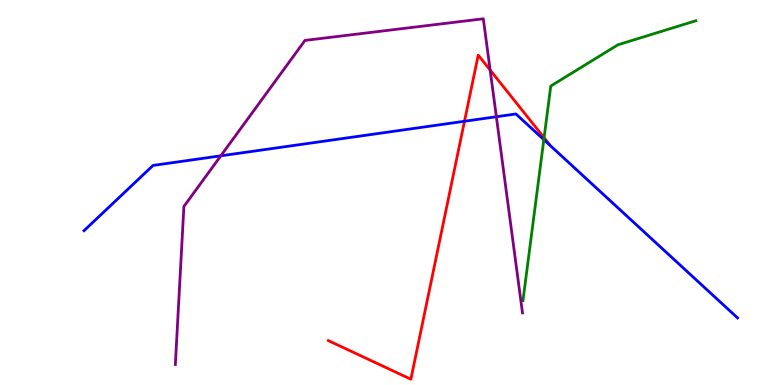[{'lines': ['blue', 'red'], 'intersections': [{'x': 5.99, 'y': 6.85}]}, {'lines': ['green', 'red'], 'intersections': [{'x': 7.02, 'y': 6.42}]}, {'lines': ['purple', 'red'], 'intersections': [{'x': 6.32, 'y': 8.18}]}, {'lines': ['blue', 'green'], 'intersections': [{'x': 7.02, 'y': 6.37}]}, {'lines': ['blue', 'purple'], 'intersections': [{'x': 2.85, 'y': 5.95}, {'x': 6.4, 'y': 6.97}]}, {'lines': ['green', 'purple'], 'intersections': []}]